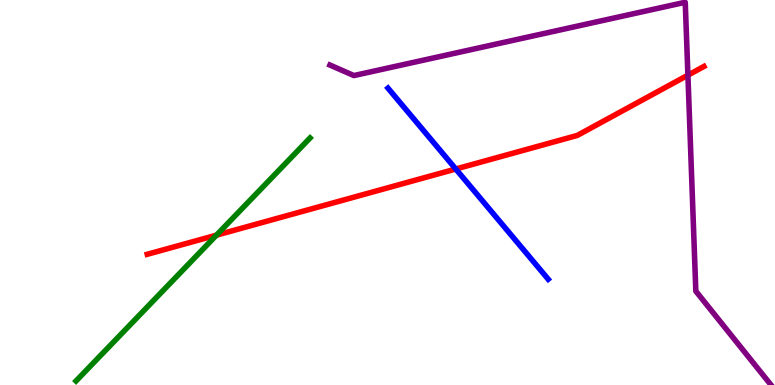[{'lines': ['blue', 'red'], 'intersections': [{'x': 5.88, 'y': 5.61}]}, {'lines': ['green', 'red'], 'intersections': [{'x': 2.79, 'y': 3.89}]}, {'lines': ['purple', 'red'], 'intersections': [{'x': 8.88, 'y': 8.05}]}, {'lines': ['blue', 'green'], 'intersections': []}, {'lines': ['blue', 'purple'], 'intersections': []}, {'lines': ['green', 'purple'], 'intersections': []}]